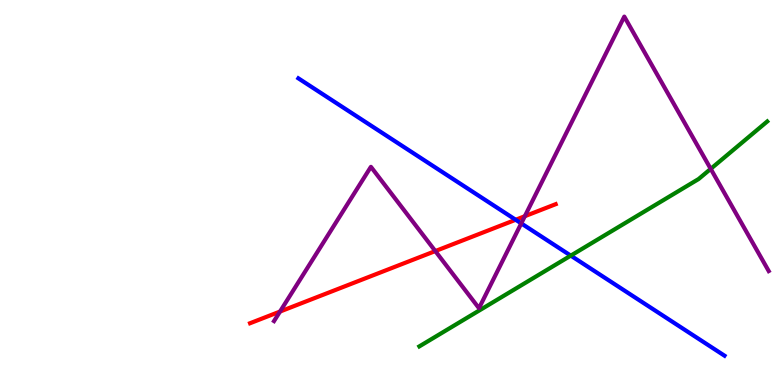[{'lines': ['blue', 'red'], 'intersections': [{'x': 6.65, 'y': 4.29}]}, {'lines': ['green', 'red'], 'intersections': []}, {'lines': ['purple', 'red'], 'intersections': [{'x': 3.61, 'y': 1.91}, {'x': 5.62, 'y': 3.48}, {'x': 6.77, 'y': 4.38}]}, {'lines': ['blue', 'green'], 'intersections': [{'x': 7.36, 'y': 3.36}]}, {'lines': ['blue', 'purple'], 'intersections': [{'x': 6.73, 'y': 4.2}]}, {'lines': ['green', 'purple'], 'intersections': [{'x': 9.17, 'y': 5.61}]}]